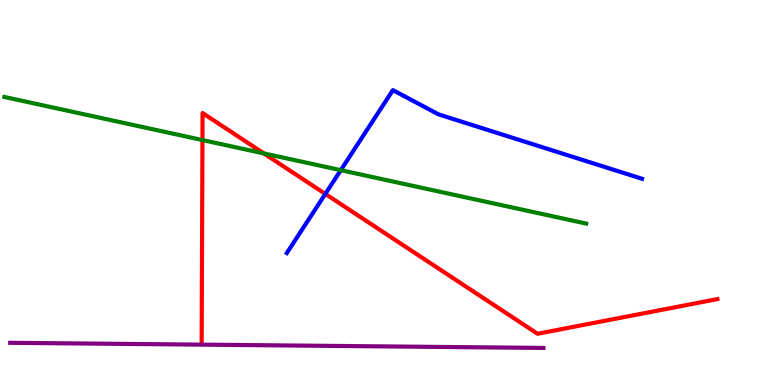[{'lines': ['blue', 'red'], 'intersections': [{'x': 4.2, 'y': 4.96}]}, {'lines': ['green', 'red'], 'intersections': [{'x': 2.61, 'y': 6.36}, {'x': 3.4, 'y': 6.01}]}, {'lines': ['purple', 'red'], 'intersections': []}, {'lines': ['blue', 'green'], 'intersections': [{'x': 4.4, 'y': 5.58}]}, {'lines': ['blue', 'purple'], 'intersections': []}, {'lines': ['green', 'purple'], 'intersections': []}]